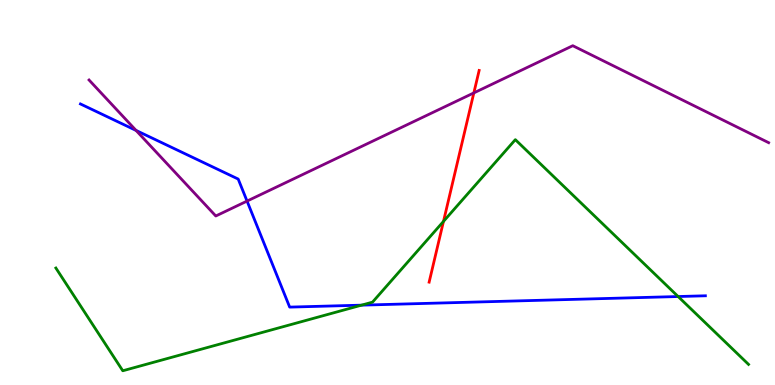[{'lines': ['blue', 'red'], 'intersections': []}, {'lines': ['green', 'red'], 'intersections': [{'x': 5.72, 'y': 4.25}]}, {'lines': ['purple', 'red'], 'intersections': [{'x': 6.11, 'y': 7.59}]}, {'lines': ['blue', 'green'], 'intersections': [{'x': 4.66, 'y': 2.07}, {'x': 8.75, 'y': 2.3}]}, {'lines': ['blue', 'purple'], 'intersections': [{'x': 1.76, 'y': 6.61}, {'x': 3.19, 'y': 4.78}]}, {'lines': ['green', 'purple'], 'intersections': []}]